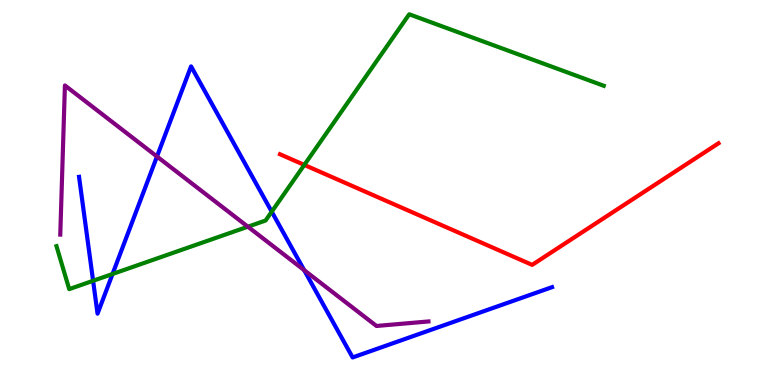[{'lines': ['blue', 'red'], 'intersections': []}, {'lines': ['green', 'red'], 'intersections': [{'x': 3.93, 'y': 5.72}]}, {'lines': ['purple', 'red'], 'intersections': []}, {'lines': ['blue', 'green'], 'intersections': [{'x': 1.2, 'y': 2.71}, {'x': 1.45, 'y': 2.88}, {'x': 3.51, 'y': 4.5}]}, {'lines': ['blue', 'purple'], 'intersections': [{'x': 2.03, 'y': 5.93}, {'x': 3.92, 'y': 2.98}]}, {'lines': ['green', 'purple'], 'intersections': [{'x': 3.2, 'y': 4.11}]}]